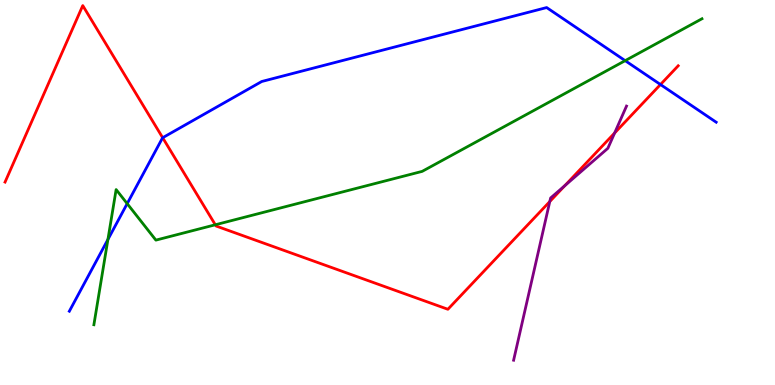[{'lines': ['blue', 'red'], 'intersections': [{'x': 2.1, 'y': 6.42}, {'x': 8.52, 'y': 7.8}]}, {'lines': ['green', 'red'], 'intersections': [{'x': 2.78, 'y': 4.16}]}, {'lines': ['purple', 'red'], 'intersections': [{'x': 7.09, 'y': 4.77}, {'x': 7.29, 'y': 5.18}, {'x': 7.93, 'y': 6.55}]}, {'lines': ['blue', 'green'], 'intersections': [{'x': 1.39, 'y': 3.78}, {'x': 1.64, 'y': 4.71}, {'x': 8.07, 'y': 8.42}]}, {'lines': ['blue', 'purple'], 'intersections': []}, {'lines': ['green', 'purple'], 'intersections': []}]